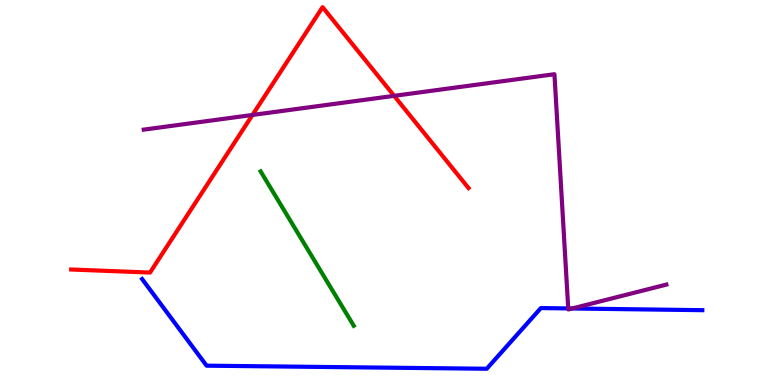[{'lines': ['blue', 'red'], 'intersections': []}, {'lines': ['green', 'red'], 'intersections': []}, {'lines': ['purple', 'red'], 'intersections': [{'x': 3.26, 'y': 7.01}, {'x': 5.09, 'y': 7.51}]}, {'lines': ['blue', 'green'], 'intersections': []}, {'lines': ['blue', 'purple'], 'intersections': [{'x': 7.33, 'y': 1.99}, {'x': 7.38, 'y': 1.99}]}, {'lines': ['green', 'purple'], 'intersections': []}]